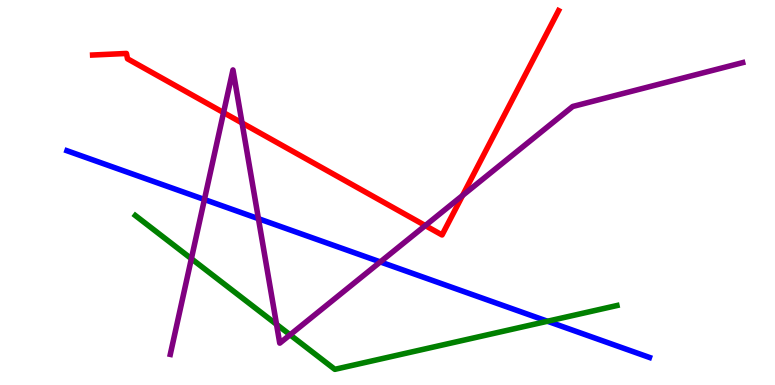[{'lines': ['blue', 'red'], 'intersections': []}, {'lines': ['green', 'red'], 'intersections': []}, {'lines': ['purple', 'red'], 'intersections': [{'x': 2.88, 'y': 7.08}, {'x': 3.12, 'y': 6.81}, {'x': 5.49, 'y': 4.14}, {'x': 5.97, 'y': 4.92}]}, {'lines': ['blue', 'green'], 'intersections': [{'x': 7.06, 'y': 1.66}]}, {'lines': ['blue', 'purple'], 'intersections': [{'x': 2.64, 'y': 4.82}, {'x': 3.33, 'y': 4.32}, {'x': 4.91, 'y': 3.2}]}, {'lines': ['green', 'purple'], 'intersections': [{'x': 2.47, 'y': 3.28}, {'x': 3.57, 'y': 1.57}, {'x': 3.74, 'y': 1.3}]}]